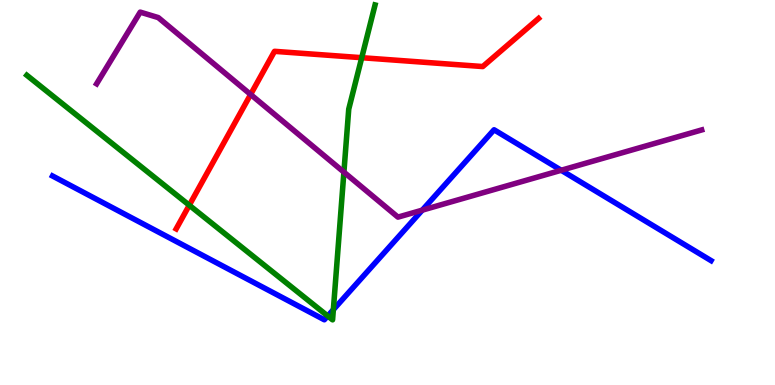[{'lines': ['blue', 'red'], 'intersections': []}, {'lines': ['green', 'red'], 'intersections': [{'x': 2.44, 'y': 4.67}, {'x': 4.67, 'y': 8.5}]}, {'lines': ['purple', 'red'], 'intersections': [{'x': 3.23, 'y': 7.55}]}, {'lines': ['blue', 'green'], 'intersections': [{'x': 4.23, 'y': 1.79}, {'x': 4.3, 'y': 1.96}]}, {'lines': ['blue', 'purple'], 'intersections': [{'x': 5.45, 'y': 4.54}, {'x': 7.24, 'y': 5.58}]}, {'lines': ['green', 'purple'], 'intersections': [{'x': 4.44, 'y': 5.53}]}]